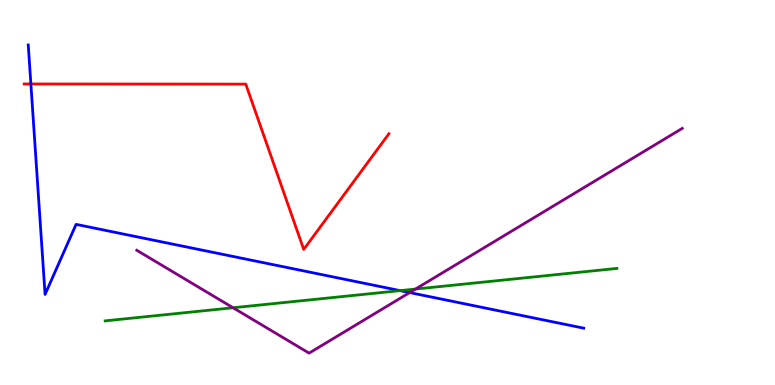[{'lines': ['blue', 'red'], 'intersections': [{'x': 0.398, 'y': 7.82}]}, {'lines': ['green', 'red'], 'intersections': []}, {'lines': ['purple', 'red'], 'intersections': []}, {'lines': ['blue', 'green'], 'intersections': [{'x': 5.16, 'y': 2.45}]}, {'lines': ['blue', 'purple'], 'intersections': [{'x': 5.29, 'y': 2.4}]}, {'lines': ['green', 'purple'], 'intersections': [{'x': 3.01, 'y': 2.01}, {'x': 5.36, 'y': 2.49}]}]